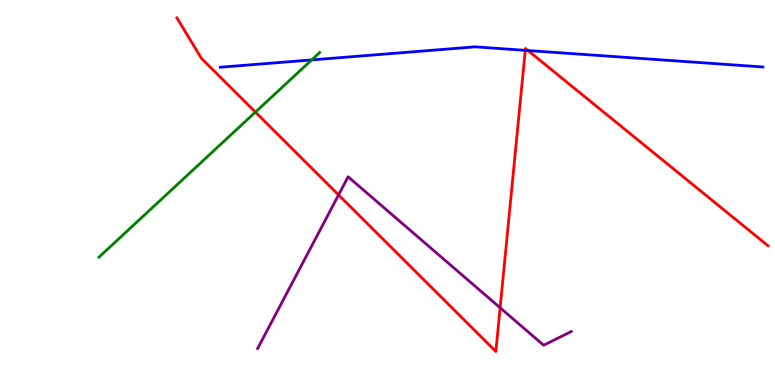[{'lines': ['blue', 'red'], 'intersections': [{'x': 6.78, 'y': 8.69}, {'x': 6.81, 'y': 8.69}]}, {'lines': ['green', 'red'], 'intersections': [{'x': 3.3, 'y': 7.09}]}, {'lines': ['purple', 'red'], 'intersections': [{'x': 4.37, 'y': 4.94}, {'x': 6.45, 'y': 2.01}]}, {'lines': ['blue', 'green'], 'intersections': [{'x': 4.02, 'y': 8.44}]}, {'lines': ['blue', 'purple'], 'intersections': []}, {'lines': ['green', 'purple'], 'intersections': []}]